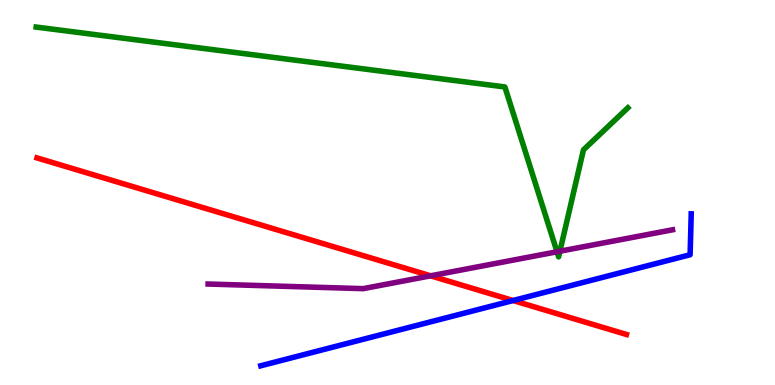[{'lines': ['blue', 'red'], 'intersections': [{'x': 6.62, 'y': 2.19}]}, {'lines': ['green', 'red'], 'intersections': []}, {'lines': ['purple', 'red'], 'intersections': [{'x': 5.56, 'y': 2.84}]}, {'lines': ['blue', 'green'], 'intersections': []}, {'lines': ['blue', 'purple'], 'intersections': []}, {'lines': ['green', 'purple'], 'intersections': [{'x': 7.19, 'y': 3.46}, {'x': 7.22, 'y': 3.47}]}]